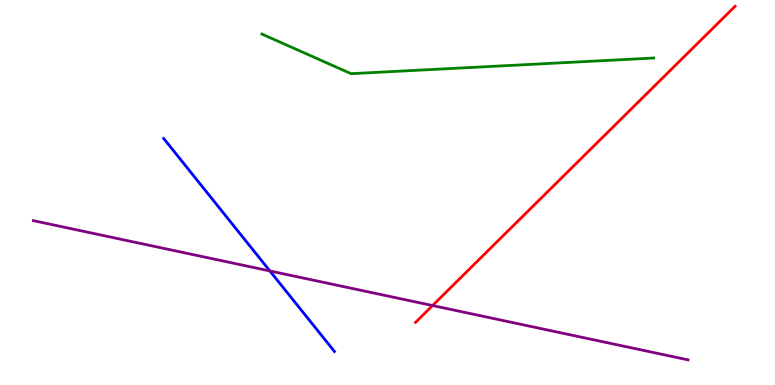[{'lines': ['blue', 'red'], 'intersections': []}, {'lines': ['green', 'red'], 'intersections': []}, {'lines': ['purple', 'red'], 'intersections': [{'x': 5.58, 'y': 2.06}]}, {'lines': ['blue', 'green'], 'intersections': []}, {'lines': ['blue', 'purple'], 'intersections': [{'x': 3.48, 'y': 2.96}]}, {'lines': ['green', 'purple'], 'intersections': []}]